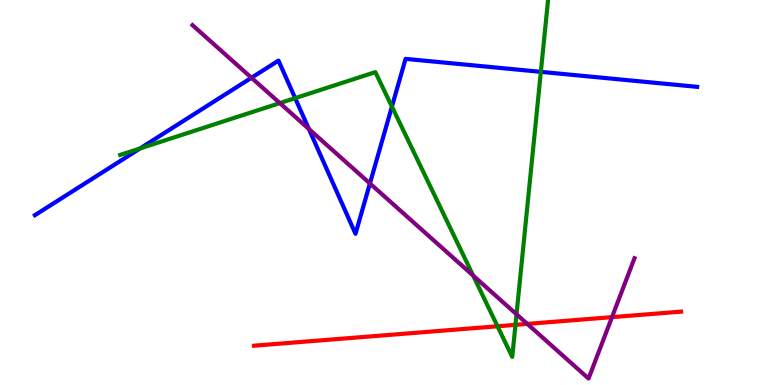[{'lines': ['blue', 'red'], 'intersections': []}, {'lines': ['green', 'red'], 'intersections': [{'x': 6.42, 'y': 1.53}, {'x': 6.65, 'y': 1.56}]}, {'lines': ['purple', 'red'], 'intersections': [{'x': 6.8, 'y': 1.59}, {'x': 7.9, 'y': 1.76}]}, {'lines': ['blue', 'green'], 'intersections': [{'x': 1.81, 'y': 6.14}, {'x': 3.81, 'y': 7.45}, {'x': 5.06, 'y': 7.23}, {'x': 6.98, 'y': 8.13}]}, {'lines': ['blue', 'purple'], 'intersections': [{'x': 3.24, 'y': 7.98}, {'x': 3.99, 'y': 6.65}, {'x': 4.77, 'y': 5.23}]}, {'lines': ['green', 'purple'], 'intersections': [{'x': 3.61, 'y': 7.32}, {'x': 6.11, 'y': 2.84}, {'x': 6.66, 'y': 1.84}]}]